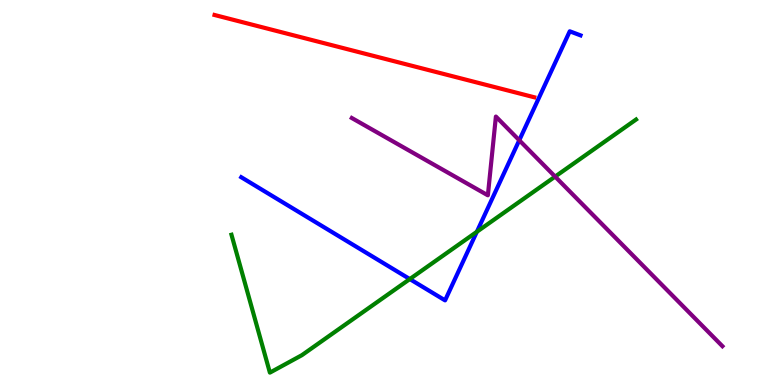[{'lines': ['blue', 'red'], 'intersections': []}, {'lines': ['green', 'red'], 'intersections': []}, {'lines': ['purple', 'red'], 'intersections': []}, {'lines': ['blue', 'green'], 'intersections': [{'x': 5.29, 'y': 2.75}, {'x': 6.15, 'y': 3.98}]}, {'lines': ['blue', 'purple'], 'intersections': [{'x': 6.7, 'y': 6.36}]}, {'lines': ['green', 'purple'], 'intersections': [{'x': 7.16, 'y': 5.41}]}]